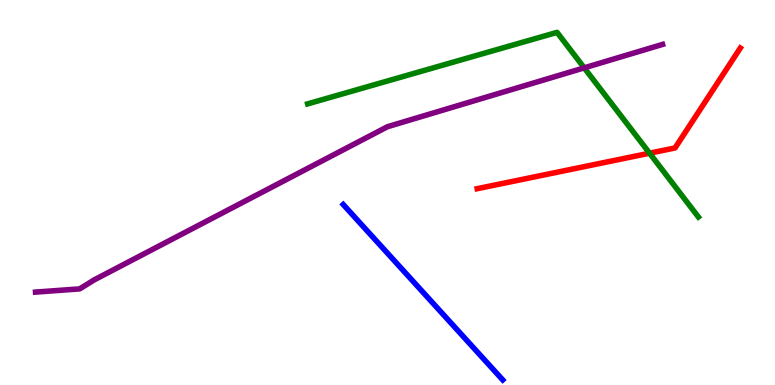[{'lines': ['blue', 'red'], 'intersections': []}, {'lines': ['green', 'red'], 'intersections': [{'x': 8.38, 'y': 6.02}]}, {'lines': ['purple', 'red'], 'intersections': []}, {'lines': ['blue', 'green'], 'intersections': []}, {'lines': ['blue', 'purple'], 'intersections': []}, {'lines': ['green', 'purple'], 'intersections': [{'x': 7.54, 'y': 8.24}]}]